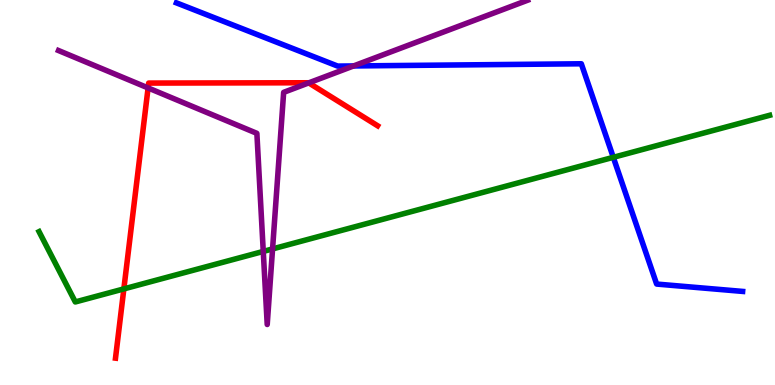[{'lines': ['blue', 'red'], 'intersections': []}, {'lines': ['green', 'red'], 'intersections': [{'x': 1.6, 'y': 2.5}]}, {'lines': ['purple', 'red'], 'intersections': [{'x': 1.91, 'y': 7.72}, {'x': 3.98, 'y': 7.85}]}, {'lines': ['blue', 'green'], 'intersections': [{'x': 7.91, 'y': 5.91}]}, {'lines': ['blue', 'purple'], 'intersections': [{'x': 4.56, 'y': 8.29}]}, {'lines': ['green', 'purple'], 'intersections': [{'x': 3.4, 'y': 3.47}, {'x': 3.52, 'y': 3.53}]}]